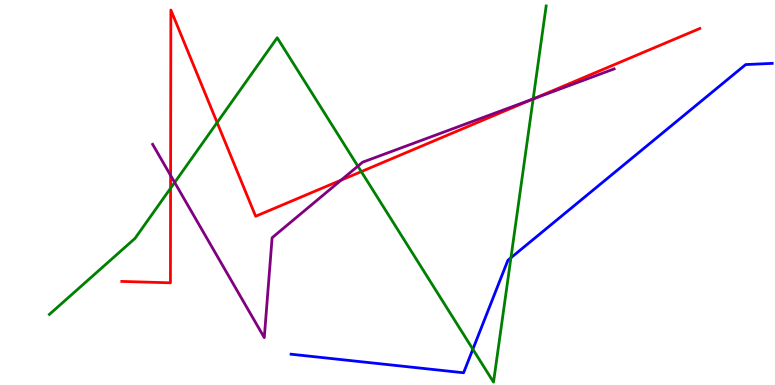[{'lines': ['blue', 'red'], 'intersections': []}, {'lines': ['green', 'red'], 'intersections': [{'x': 2.2, 'y': 5.11}, {'x': 2.8, 'y': 6.82}, {'x': 4.66, 'y': 5.54}, {'x': 6.88, 'y': 7.43}]}, {'lines': ['purple', 'red'], 'intersections': [{'x': 2.2, 'y': 5.44}, {'x': 4.4, 'y': 5.32}, {'x': 6.88, 'y': 7.43}]}, {'lines': ['blue', 'green'], 'intersections': [{'x': 6.1, 'y': 0.929}, {'x': 6.59, 'y': 3.3}]}, {'lines': ['blue', 'purple'], 'intersections': []}, {'lines': ['green', 'purple'], 'intersections': [{'x': 2.25, 'y': 5.26}, {'x': 4.62, 'y': 5.68}, {'x': 6.88, 'y': 7.43}]}]